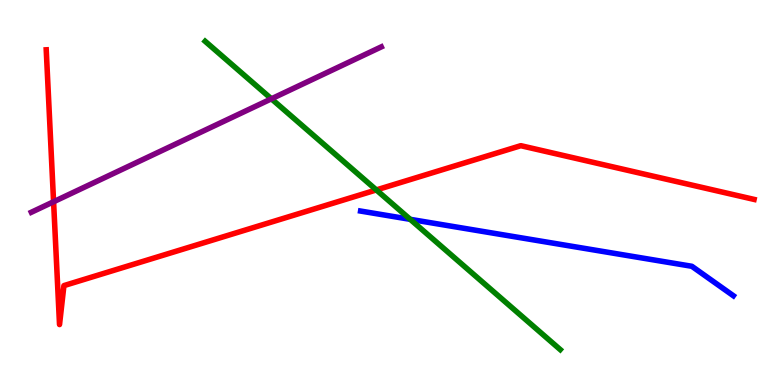[{'lines': ['blue', 'red'], 'intersections': []}, {'lines': ['green', 'red'], 'intersections': [{'x': 4.86, 'y': 5.07}]}, {'lines': ['purple', 'red'], 'intersections': [{'x': 0.691, 'y': 4.76}]}, {'lines': ['blue', 'green'], 'intersections': [{'x': 5.29, 'y': 4.3}]}, {'lines': ['blue', 'purple'], 'intersections': []}, {'lines': ['green', 'purple'], 'intersections': [{'x': 3.5, 'y': 7.43}]}]